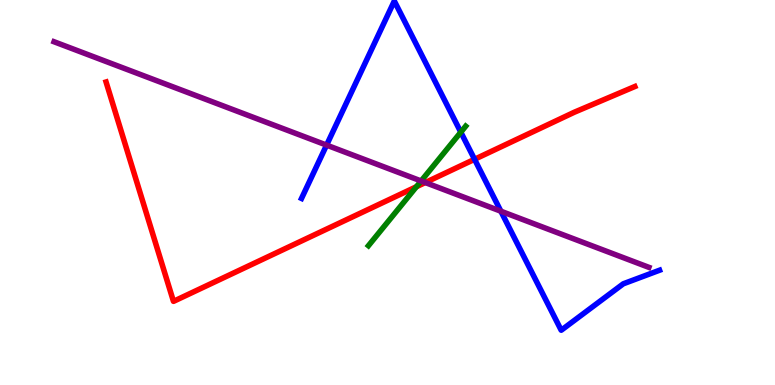[{'lines': ['blue', 'red'], 'intersections': [{'x': 6.12, 'y': 5.86}]}, {'lines': ['green', 'red'], 'intersections': [{'x': 5.37, 'y': 5.15}]}, {'lines': ['purple', 'red'], 'intersections': [{'x': 5.49, 'y': 5.26}]}, {'lines': ['blue', 'green'], 'intersections': [{'x': 5.95, 'y': 6.57}]}, {'lines': ['blue', 'purple'], 'intersections': [{'x': 4.21, 'y': 6.23}, {'x': 6.46, 'y': 4.51}]}, {'lines': ['green', 'purple'], 'intersections': [{'x': 5.43, 'y': 5.3}]}]